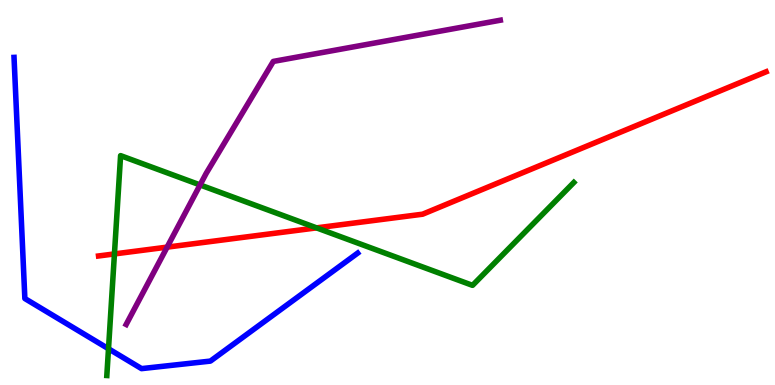[{'lines': ['blue', 'red'], 'intersections': []}, {'lines': ['green', 'red'], 'intersections': [{'x': 1.48, 'y': 3.4}, {'x': 4.08, 'y': 4.08}]}, {'lines': ['purple', 'red'], 'intersections': [{'x': 2.16, 'y': 3.58}]}, {'lines': ['blue', 'green'], 'intersections': [{'x': 1.4, 'y': 0.941}]}, {'lines': ['blue', 'purple'], 'intersections': []}, {'lines': ['green', 'purple'], 'intersections': [{'x': 2.58, 'y': 5.2}]}]